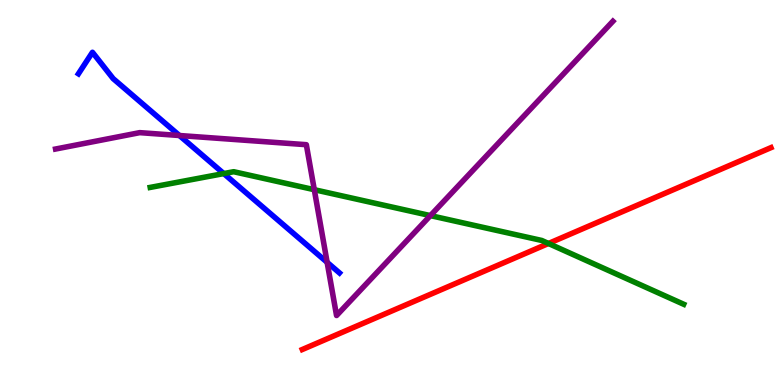[{'lines': ['blue', 'red'], 'intersections': []}, {'lines': ['green', 'red'], 'intersections': [{'x': 7.08, 'y': 3.68}]}, {'lines': ['purple', 'red'], 'intersections': []}, {'lines': ['blue', 'green'], 'intersections': [{'x': 2.89, 'y': 5.49}]}, {'lines': ['blue', 'purple'], 'intersections': [{'x': 2.32, 'y': 6.48}, {'x': 4.22, 'y': 3.19}]}, {'lines': ['green', 'purple'], 'intersections': [{'x': 4.06, 'y': 5.07}, {'x': 5.55, 'y': 4.4}]}]